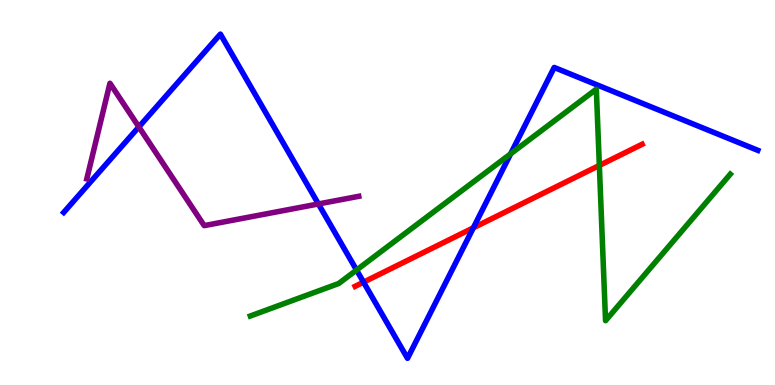[{'lines': ['blue', 'red'], 'intersections': [{'x': 4.69, 'y': 2.67}, {'x': 6.11, 'y': 4.08}]}, {'lines': ['green', 'red'], 'intersections': [{'x': 7.73, 'y': 5.7}]}, {'lines': ['purple', 'red'], 'intersections': []}, {'lines': ['blue', 'green'], 'intersections': [{'x': 4.6, 'y': 2.99}, {'x': 6.59, 'y': 6.01}]}, {'lines': ['blue', 'purple'], 'intersections': [{'x': 1.79, 'y': 6.7}, {'x': 4.11, 'y': 4.7}]}, {'lines': ['green', 'purple'], 'intersections': []}]